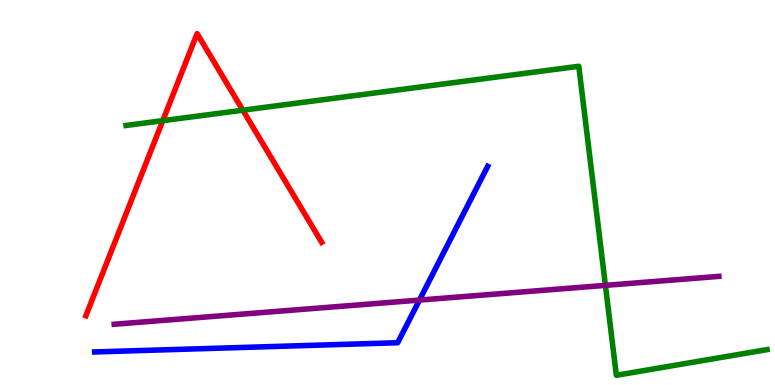[{'lines': ['blue', 'red'], 'intersections': []}, {'lines': ['green', 'red'], 'intersections': [{'x': 2.1, 'y': 6.87}, {'x': 3.13, 'y': 7.14}]}, {'lines': ['purple', 'red'], 'intersections': []}, {'lines': ['blue', 'green'], 'intersections': []}, {'lines': ['blue', 'purple'], 'intersections': [{'x': 5.41, 'y': 2.21}]}, {'lines': ['green', 'purple'], 'intersections': [{'x': 7.81, 'y': 2.59}]}]